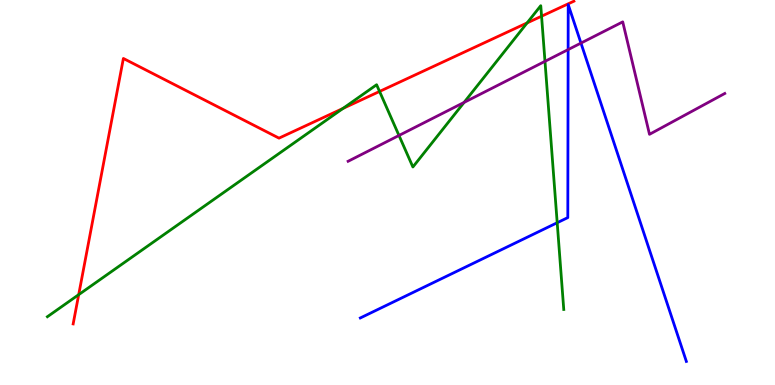[{'lines': ['blue', 'red'], 'intersections': []}, {'lines': ['green', 'red'], 'intersections': [{'x': 1.02, 'y': 2.35}, {'x': 4.43, 'y': 7.18}, {'x': 4.9, 'y': 7.62}, {'x': 6.8, 'y': 9.4}, {'x': 6.99, 'y': 9.58}]}, {'lines': ['purple', 'red'], 'intersections': []}, {'lines': ['blue', 'green'], 'intersections': [{'x': 7.19, 'y': 4.21}]}, {'lines': ['blue', 'purple'], 'intersections': [{'x': 7.33, 'y': 8.71}, {'x': 7.5, 'y': 8.88}]}, {'lines': ['green', 'purple'], 'intersections': [{'x': 5.15, 'y': 6.48}, {'x': 5.99, 'y': 7.34}, {'x': 7.03, 'y': 8.41}]}]